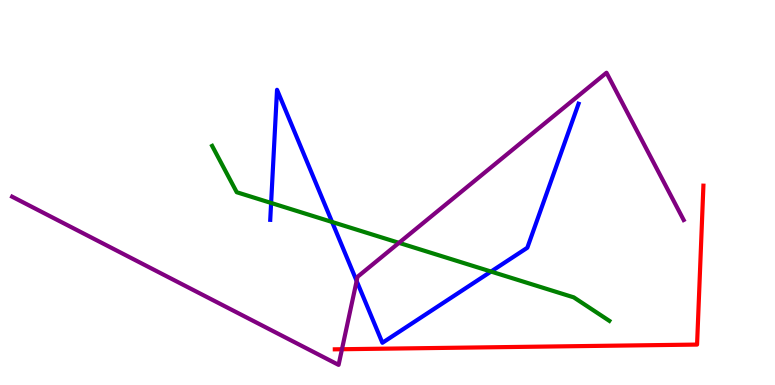[{'lines': ['blue', 'red'], 'intersections': []}, {'lines': ['green', 'red'], 'intersections': []}, {'lines': ['purple', 'red'], 'intersections': [{'x': 4.41, 'y': 0.929}]}, {'lines': ['blue', 'green'], 'intersections': [{'x': 3.5, 'y': 4.73}, {'x': 4.28, 'y': 4.23}, {'x': 6.34, 'y': 2.95}]}, {'lines': ['blue', 'purple'], 'intersections': [{'x': 4.6, 'y': 2.7}]}, {'lines': ['green', 'purple'], 'intersections': [{'x': 5.15, 'y': 3.69}]}]